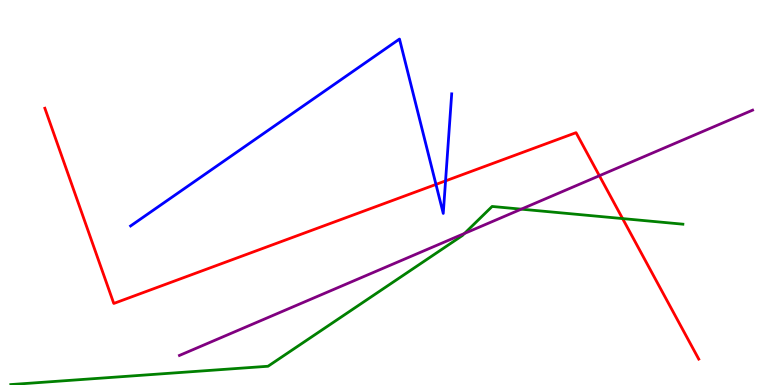[{'lines': ['blue', 'red'], 'intersections': [{'x': 5.63, 'y': 5.21}, {'x': 5.75, 'y': 5.3}]}, {'lines': ['green', 'red'], 'intersections': [{'x': 8.03, 'y': 4.32}]}, {'lines': ['purple', 'red'], 'intersections': [{'x': 7.73, 'y': 5.44}]}, {'lines': ['blue', 'green'], 'intersections': []}, {'lines': ['blue', 'purple'], 'intersections': []}, {'lines': ['green', 'purple'], 'intersections': [{'x': 5.99, 'y': 3.94}, {'x': 6.73, 'y': 4.57}]}]